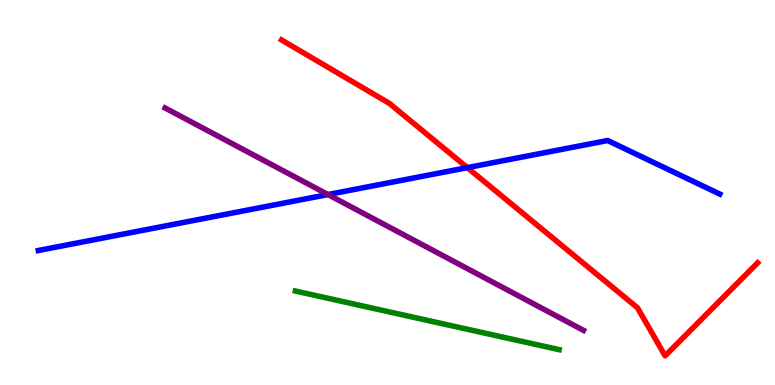[{'lines': ['blue', 'red'], 'intersections': [{'x': 6.03, 'y': 5.65}]}, {'lines': ['green', 'red'], 'intersections': []}, {'lines': ['purple', 'red'], 'intersections': []}, {'lines': ['blue', 'green'], 'intersections': []}, {'lines': ['blue', 'purple'], 'intersections': [{'x': 4.23, 'y': 4.95}]}, {'lines': ['green', 'purple'], 'intersections': []}]